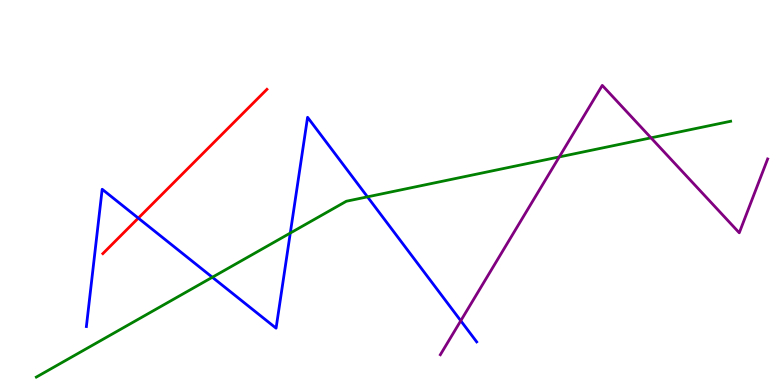[{'lines': ['blue', 'red'], 'intersections': [{'x': 1.78, 'y': 4.33}]}, {'lines': ['green', 'red'], 'intersections': []}, {'lines': ['purple', 'red'], 'intersections': []}, {'lines': ['blue', 'green'], 'intersections': [{'x': 2.74, 'y': 2.8}, {'x': 3.75, 'y': 3.95}, {'x': 4.74, 'y': 4.89}]}, {'lines': ['blue', 'purple'], 'intersections': [{'x': 5.95, 'y': 1.67}]}, {'lines': ['green', 'purple'], 'intersections': [{'x': 7.22, 'y': 5.92}, {'x': 8.4, 'y': 6.42}]}]